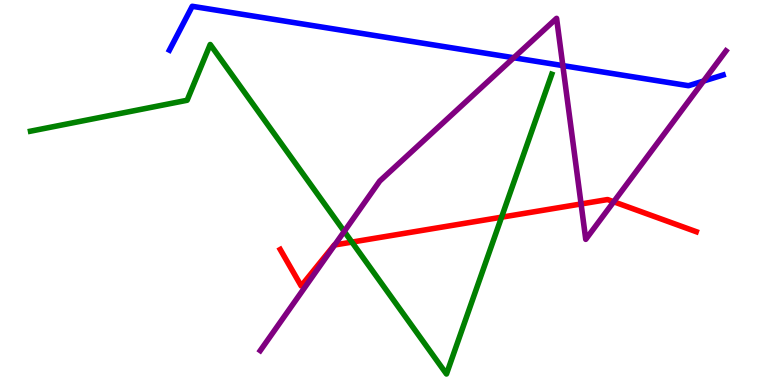[{'lines': ['blue', 'red'], 'intersections': []}, {'lines': ['green', 'red'], 'intersections': [{'x': 4.54, 'y': 3.71}, {'x': 6.47, 'y': 4.36}]}, {'lines': ['purple', 'red'], 'intersections': [{'x': 4.32, 'y': 3.64}, {'x': 7.5, 'y': 4.7}, {'x': 7.92, 'y': 4.76}]}, {'lines': ['blue', 'green'], 'intersections': []}, {'lines': ['blue', 'purple'], 'intersections': [{'x': 6.63, 'y': 8.5}, {'x': 7.26, 'y': 8.3}, {'x': 9.08, 'y': 7.89}]}, {'lines': ['green', 'purple'], 'intersections': [{'x': 4.44, 'y': 3.99}]}]